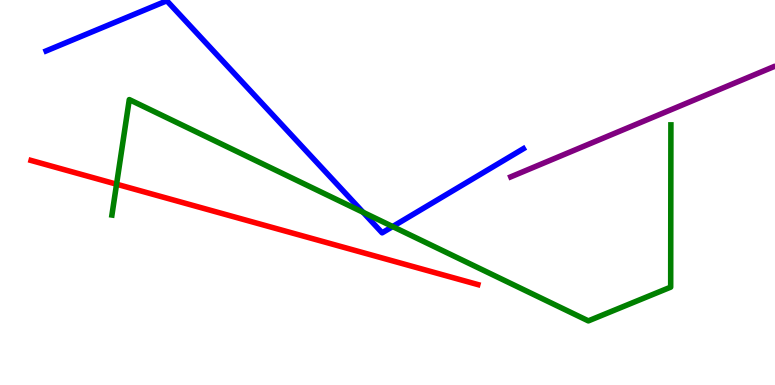[{'lines': ['blue', 'red'], 'intersections': []}, {'lines': ['green', 'red'], 'intersections': [{'x': 1.5, 'y': 5.22}]}, {'lines': ['purple', 'red'], 'intersections': []}, {'lines': ['blue', 'green'], 'intersections': [{'x': 4.69, 'y': 4.49}, {'x': 5.07, 'y': 4.12}]}, {'lines': ['blue', 'purple'], 'intersections': []}, {'lines': ['green', 'purple'], 'intersections': []}]